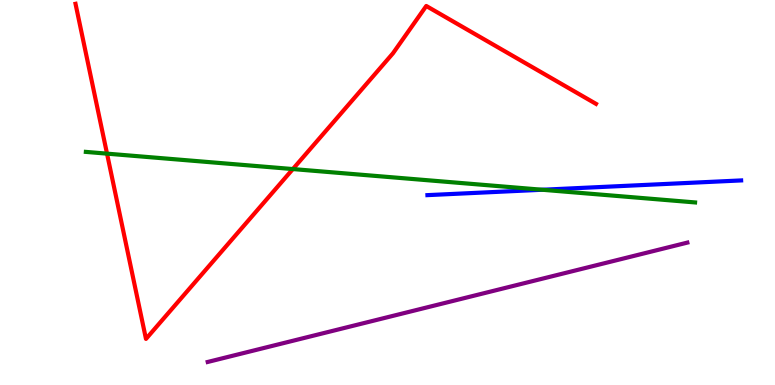[{'lines': ['blue', 'red'], 'intersections': []}, {'lines': ['green', 'red'], 'intersections': [{'x': 1.38, 'y': 6.01}, {'x': 3.78, 'y': 5.61}]}, {'lines': ['purple', 'red'], 'intersections': []}, {'lines': ['blue', 'green'], 'intersections': [{'x': 7.0, 'y': 5.07}]}, {'lines': ['blue', 'purple'], 'intersections': []}, {'lines': ['green', 'purple'], 'intersections': []}]